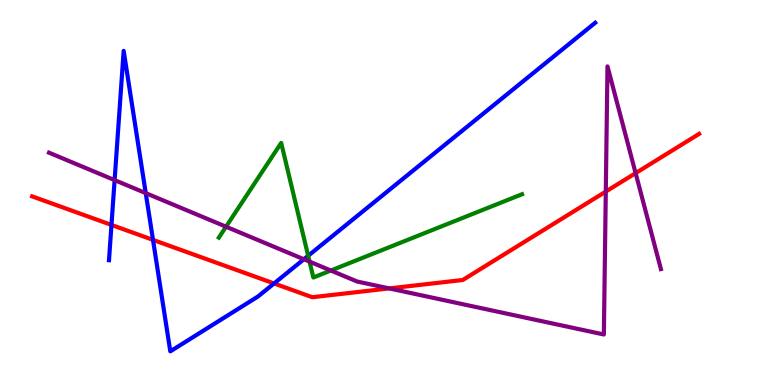[{'lines': ['blue', 'red'], 'intersections': [{'x': 1.44, 'y': 4.16}, {'x': 1.97, 'y': 3.77}, {'x': 3.54, 'y': 2.64}]}, {'lines': ['green', 'red'], 'intersections': []}, {'lines': ['purple', 'red'], 'intersections': [{'x': 5.02, 'y': 2.51}, {'x': 7.82, 'y': 5.02}, {'x': 8.2, 'y': 5.5}]}, {'lines': ['blue', 'green'], 'intersections': [{'x': 3.98, 'y': 3.36}]}, {'lines': ['blue', 'purple'], 'intersections': [{'x': 1.48, 'y': 5.32}, {'x': 1.88, 'y': 4.98}, {'x': 3.92, 'y': 3.27}]}, {'lines': ['green', 'purple'], 'intersections': [{'x': 2.92, 'y': 4.11}, {'x': 3.99, 'y': 3.2}, {'x': 4.27, 'y': 2.97}]}]